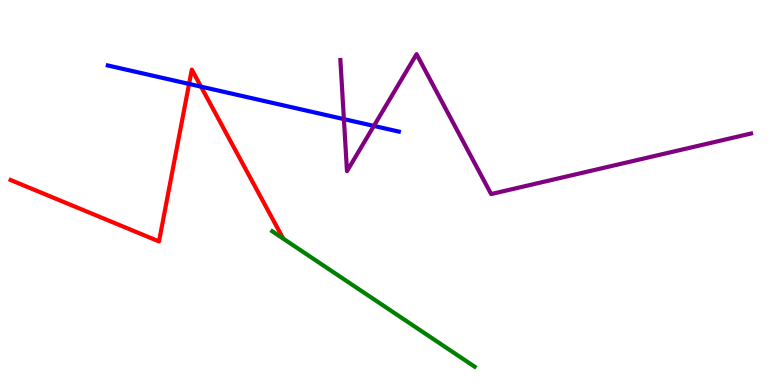[{'lines': ['blue', 'red'], 'intersections': [{'x': 2.44, 'y': 7.82}, {'x': 2.59, 'y': 7.75}]}, {'lines': ['green', 'red'], 'intersections': []}, {'lines': ['purple', 'red'], 'intersections': []}, {'lines': ['blue', 'green'], 'intersections': []}, {'lines': ['blue', 'purple'], 'intersections': [{'x': 4.44, 'y': 6.91}, {'x': 4.82, 'y': 6.73}]}, {'lines': ['green', 'purple'], 'intersections': []}]